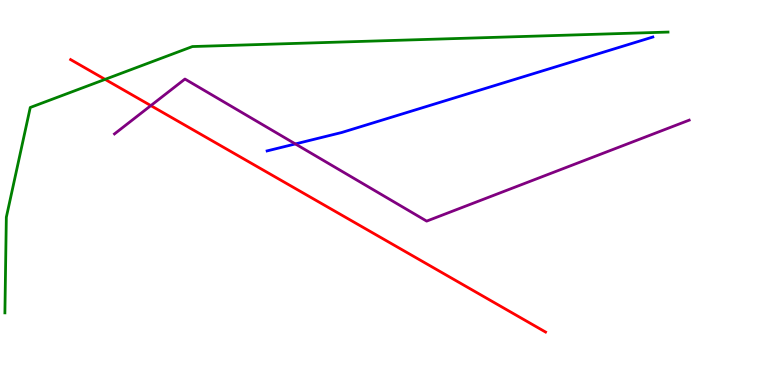[{'lines': ['blue', 'red'], 'intersections': []}, {'lines': ['green', 'red'], 'intersections': [{'x': 1.36, 'y': 7.94}]}, {'lines': ['purple', 'red'], 'intersections': [{'x': 1.95, 'y': 7.26}]}, {'lines': ['blue', 'green'], 'intersections': []}, {'lines': ['blue', 'purple'], 'intersections': [{'x': 3.81, 'y': 6.26}]}, {'lines': ['green', 'purple'], 'intersections': []}]